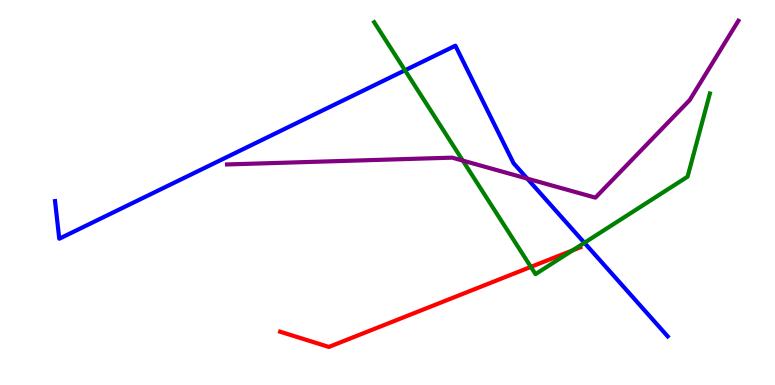[{'lines': ['blue', 'red'], 'intersections': []}, {'lines': ['green', 'red'], 'intersections': [{'x': 6.85, 'y': 3.07}, {'x': 7.39, 'y': 3.5}]}, {'lines': ['purple', 'red'], 'intersections': []}, {'lines': ['blue', 'green'], 'intersections': [{'x': 5.23, 'y': 8.17}, {'x': 7.54, 'y': 3.69}]}, {'lines': ['blue', 'purple'], 'intersections': [{'x': 6.8, 'y': 5.36}]}, {'lines': ['green', 'purple'], 'intersections': [{'x': 5.97, 'y': 5.83}]}]